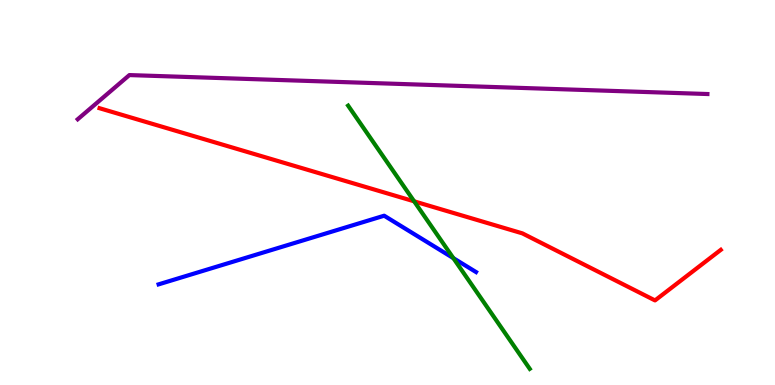[{'lines': ['blue', 'red'], 'intersections': []}, {'lines': ['green', 'red'], 'intersections': [{'x': 5.34, 'y': 4.77}]}, {'lines': ['purple', 'red'], 'intersections': []}, {'lines': ['blue', 'green'], 'intersections': [{'x': 5.85, 'y': 3.3}]}, {'lines': ['blue', 'purple'], 'intersections': []}, {'lines': ['green', 'purple'], 'intersections': []}]